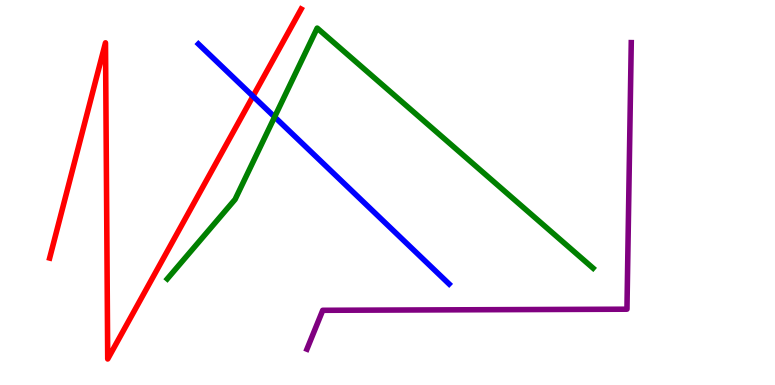[{'lines': ['blue', 'red'], 'intersections': [{'x': 3.26, 'y': 7.5}]}, {'lines': ['green', 'red'], 'intersections': []}, {'lines': ['purple', 'red'], 'intersections': []}, {'lines': ['blue', 'green'], 'intersections': [{'x': 3.54, 'y': 6.96}]}, {'lines': ['blue', 'purple'], 'intersections': []}, {'lines': ['green', 'purple'], 'intersections': []}]